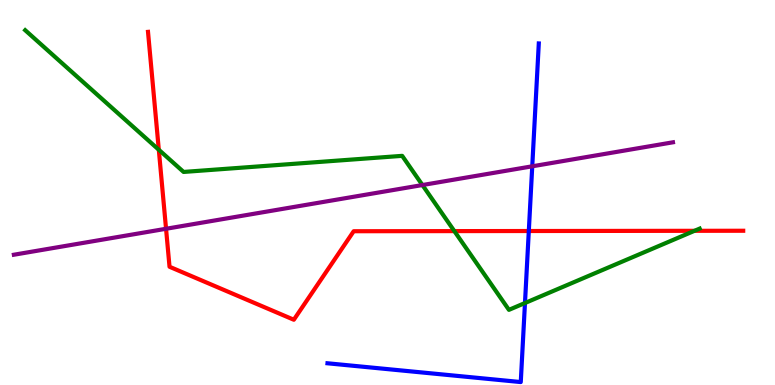[{'lines': ['blue', 'red'], 'intersections': [{'x': 6.82, 'y': 4.0}]}, {'lines': ['green', 'red'], 'intersections': [{'x': 2.05, 'y': 6.11}, {'x': 5.86, 'y': 4.0}, {'x': 8.96, 'y': 4.0}]}, {'lines': ['purple', 'red'], 'intersections': [{'x': 2.14, 'y': 4.06}]}, {'lines': ['blue', 'green'], 'intersections': [{'x': 6.77, 'y': 2.13}]}, {'lines': ['blue', 'purple'], 'intersections': [{'x': 6.87, 'y': 5.68}]}, {'lines': ['green', 'purple'], 'intersections': [{'x': 5.45, 'y': 5.19}]}]